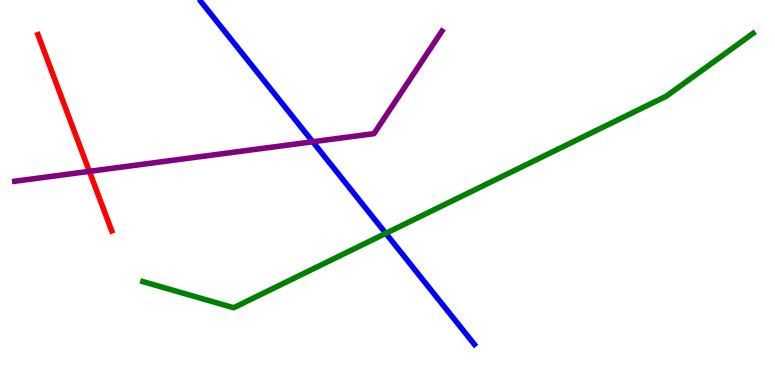[{'lines': ['blue', 'red'], 'intersections': []}, {'lines': ['green', 'red'], 'intersections': []}, {'lines': ['purple', 'red'], 'intersections': [{'x': 1.15, 'y': 5.55}]}, {'lines': ['blue', 'green'], 'intersections': [{'x': 4.98, 'y': 3.94}]}, {'lines': ['blue', 'purple'], 'intersections': [{'x': 4.04, 'y': 6.32}]}, {'lines': ['green', 'purple'], 'intersections': []}]